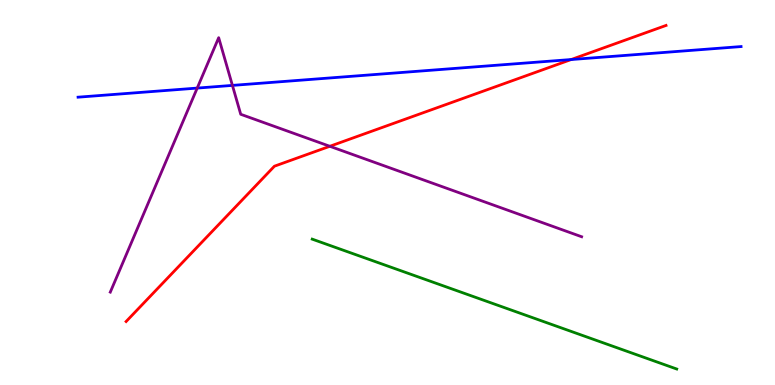[{'lines': ['blue', 'red'], 'intersections': [{'x': 7.37, 'y': 8.45}]}, {'lines': ['green', 'red'], 'intersections': []}, {'lines': ['purple', 'red'], 'intersections': [{'x': 4.26, 'y': 6.2}]}, {'lines': ['blue', 'green'], 'intersections': []}, {'lines': ['blue', 'purple'], 'intersections': [{'x': 2.54, 'y': 7.71}, {'x': 3.0, 'y': 7.78}]}, {'lines': ['green', 'purple'], 'intersections': []}]